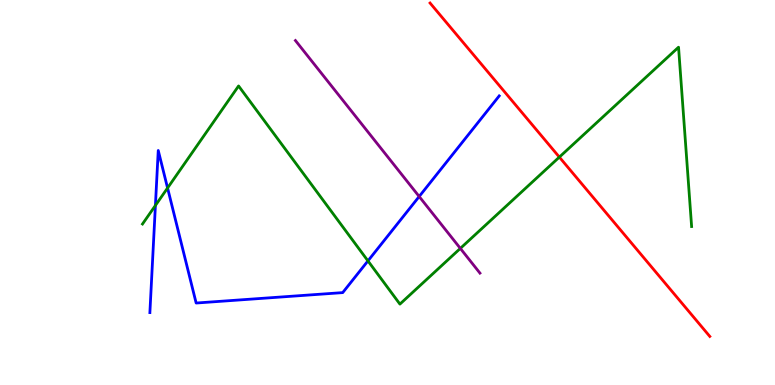[{'lines': ['blue', 'red'], 'intersections': []}, {'lines': ['green', 'red'], 'intersections': [{'x': 7.22, 'y': 5.92}]}, {'lines': ['purple', 'red'], 'intersections': []}, {'lines': ['blue', 'green'], 'intersections': [{'x': 2.01, 'y': 4.66}, {'x': 2.16, 'y': 5.12}, {'x': 4.75, 'y': 3.22}]}, {'lines': ['blue', 'purple'], 'intersections': [{'x': 5.41, 'y': 4.9}]}, {'lines': ['green', 'purple'], 'intersections': [{'x': 5.94, 'y': 3.55}]}]